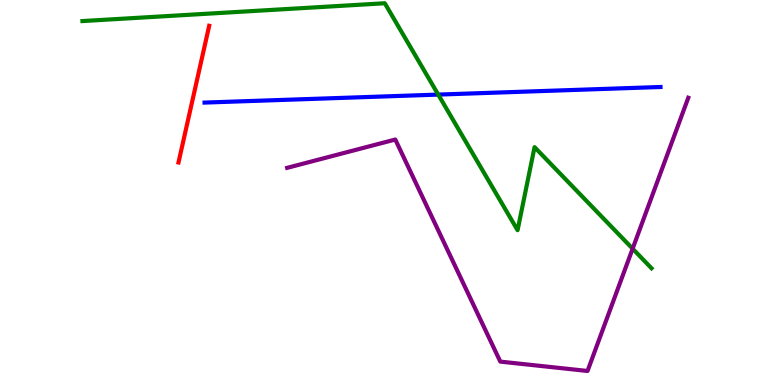[{'lines': ['blue', 'red'], 'intersections': []}, {'lines': ['green', 'red'], 'intersections': []}, {'lines': ['purple', 'red'], 'intersections': []}, {'lines': ['blue', 'green'], 'intersections': [{'x': 5.65, 'y': 7.54}]}, {'lines': ['blue', 'purple'], 'intersections': []}, {'lines': ['green', 'purple'], 'intersections': [{'x': 8.16, 'y': 3.54}]}]